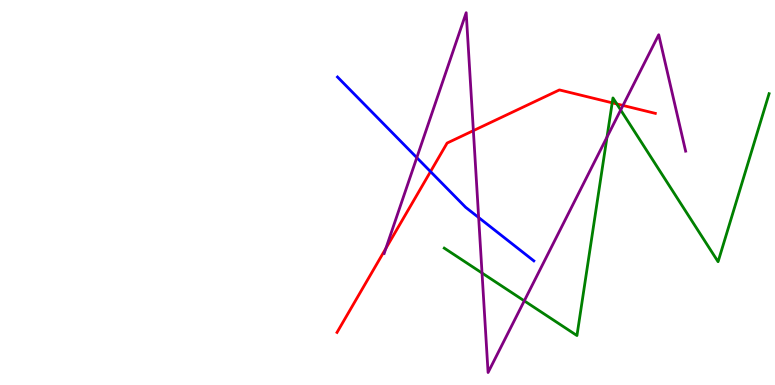[{'lines': ['blue', 'red'], 'intersections': [{'x': 5.56, 'y': 5.54}]}, {'lines': ['green', 'red'], 'intersections': [{'x': 7.9, 'y': 7.33}, {'x': 7.96, 'y': 7.3}]}, {'lines': ['purple', 'red'], 'intersections': [{'x': 4.98, 'y': 3.55}, {'x': 6.11, 'y': 6.61}, {'x': 8.04, 'y': 7.26}]}, {'lines': ['blue', 'green'], 'intersections': []}, {'lines': ['blue', 'purple'], 'intersections': [{'x': 5.38, 'y': 5.91}, {'x': 6.18, 'y': 4.35}]}, {'lines': ['green', 'purple'], 'intersections': [{'x': 6.22, 'y': 2.91}, {'x': 6.76, 'y': 2.19}, {'x': 7.83, 'y': 6.44}, {'x': 8.01, 'y': 7.14}]}]